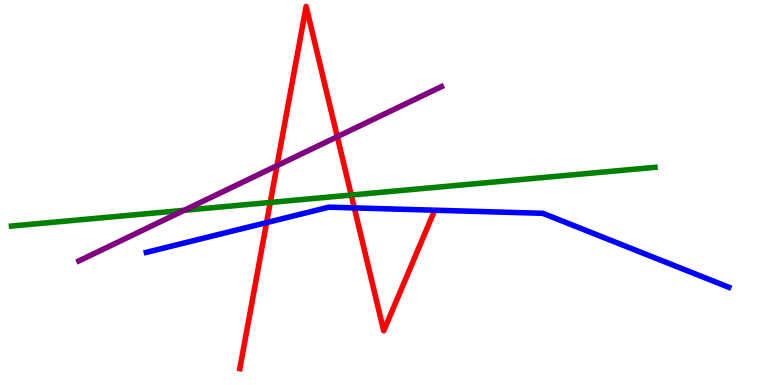[{'lines': ['blue', 'red'], 'intersections': [{'x': 3.44, 'y': 4.22}, {'x': 4.57, 'y': 4.6}]}, {'lines': ['green', 'red'], 'intersections': [{'x': 3.49, 'y': 4.74}, {'x': 4.53, 'y': 4.93}]}, {'lines': ['purple', 'red'], 'intersections': [{'x': 3.57, 'y': 5.7}, {'x': 4.35, 'y': 6.45}]}, {'lines': ['blue', 'green'], 'intersections': []}, {'lines': ['blue', 'purple'], 'intersections': []}, {'lines': ['green', 'purple'], 'intersections': [{'x': 2.38, 'y': 4.54}]}]